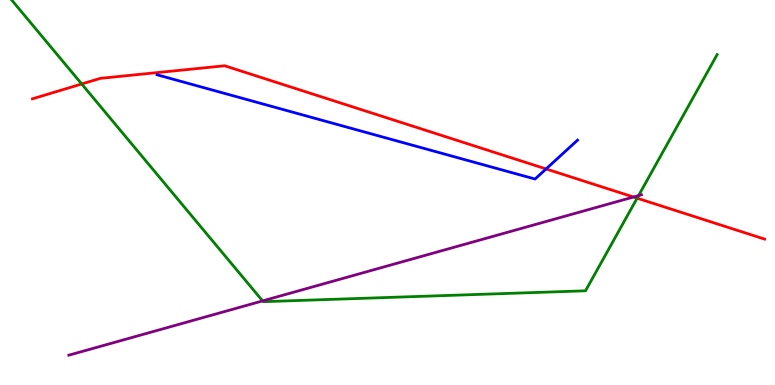[{'lines': ['blue', 'red'], 'intersections': [{'x': 7.05, 'y': 5.61}]}, {'lines': ['green', 'red'], 'intersections': [{'x': 1.05, 'y': 7.82}, {'x': 8.22, 'y': 4.85}]}, {'lines': ['purple', 'red'], 'intersections': [{'x': 8.17, 'y': 4.88}]}, {'lines': ['blue', 'green'], 'intersections': []}, {'lines': ['blue', 'purple'], 'intersections': []}, {'lines': ['green', 'purple'], 'intersections': [{'x': 3.39, 'y': 2.18}, {'x': 8.24, 'y': 4.92}]}]